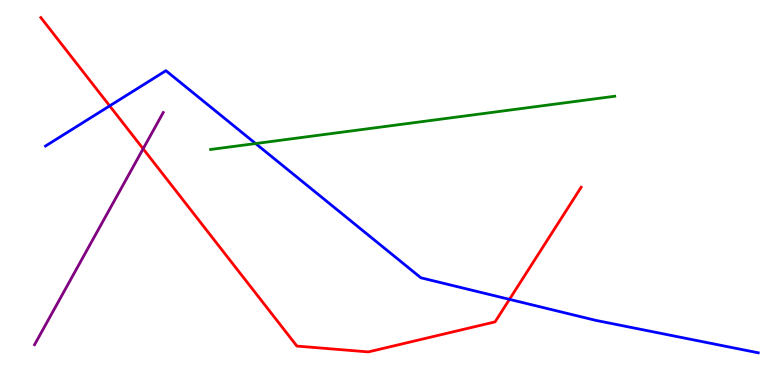[{'lines': ['blue', 'red'], 'intersections': [{'x': 1.42, 'y': 7.25}, {'x': 6.57, 'y': 2.22}]}, {'lines': ['green', 'red'], 'intersections': []}, {'lines': ['purple', 'red'], 'intersections': [{'x': 1.85, 'y': 6.14}]}, {'lines': ['blue', 'green'], 'intersections': [{'x': 3.3, 'y': 6.27}]}, {'lines': ['blue', 'purple'], 'intersections': []}, {'lines': ['green', 'purple'], 'intersections': []}]